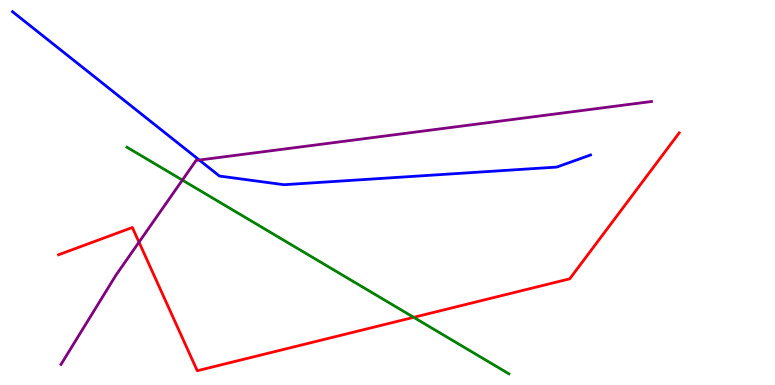[{'lines': ['blue', 'red'], 'intersections': []}, {'lines': ['green', 'red'], 'intersections': [{'x': 5.34, 'y': 1.76}]}, {'lines': ['purple', 'red'], 'intersections': [{'x': 1.79, 'y': 3.71}]}, {'lines': ['blue', 'green'], 'intersections': []}, {'lines': ['blue', 'purple'], 'intersections': [{'x': 2.57, 'y': 5.84}]}, {'lines': ['green', 'purple'], 'intersections': [{'x': 2.35, 'y': 5.32}]}]